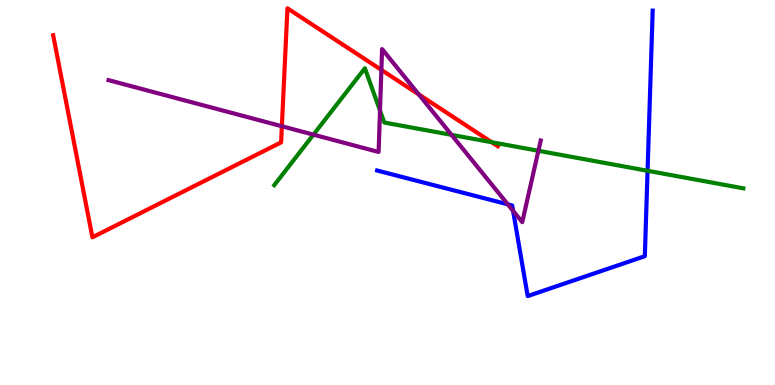[{'lines': ['blue', 'red'], 'intersections': []}, {'lines': ['green', 'red'], 'intersections': [{'x': 6.34, 'y': 6.31}]}, {'lines': ['purple', 'red'], 'intersections': [{'x': 3.64, 'y': 6.72}, {'x': 4.92, 'y': 8.18}, {'x': 5.4, 'y': 7.55}]}, {'lines': ['blue', 'green'], 'intersections': [{'x': 8.36, 'y': 5.56}]}, {'lines': ['blue', 'purple'], 'intersections': [{'x': 6.55, 'y': 4.69}, {'x': 6.62, 'y': 4.52}]}, {'lines': ['green', 'purple'], 'intersections': [{'x': 4.04, 'y': 6.5}, {'x': 4.9, 'y': 7.13}, {'x': 5.83, 'y': 6.5}, {'x': 6.95, 'y': 6.08}]}]